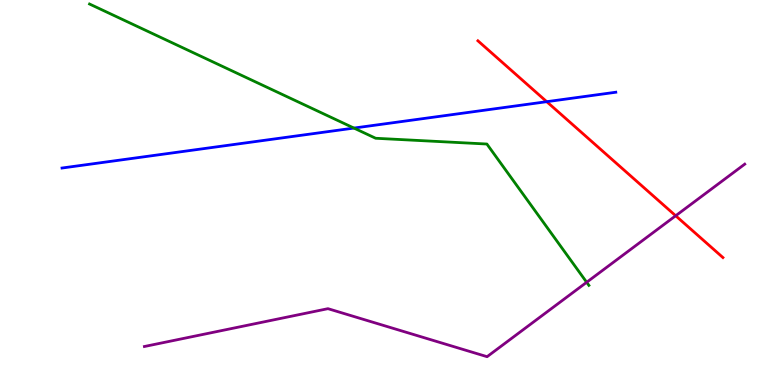[{'lines': ['blue', 'red'], 'intersections': [{'x': 7.05, 'y': 7.36}]}, {'lines': ['green', 'red'], 'intersections': []}, {'lines': ['purple', 'red'], 'intersections': [{'x': 8.72, 'y': 4.4}]}, {'lines': ['blue', 'green'], 'intersections': [{'x': 4.57, 'y': 6.67}]}, {'lines': ['blue', 'purple'], 'intersections': []}, {'lines': ['green', 'purple'], 'intersections': [{'x': 7.57, 'y': 2.67}]}]